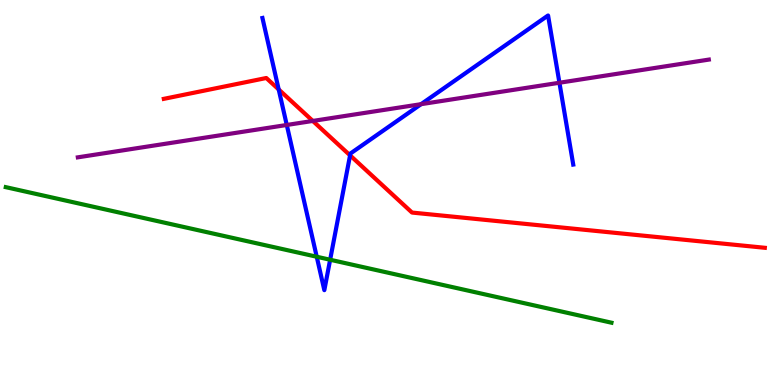[{'lines': ['blue', 'red'], 'intersections': [{'x': 3.6, 'y': 7.68}, {'x': 4.52, 'y': 5.96}]}, {'lines': ['green', 'red'], 'intersections': []}, {'lines': ['purple', 'red'], 'intersections': [{'x': 4.04, 'y': 6.86}]}, {'lines': ['blue', 'green'], 'intersections': [{'x': 4.09, 'y': 3.33}, {'x': 4.26, 'y': 3.25}]}, {'lines': ['blue', 'purple'], 'intersections': [{'x': 3.7, 'y': 6.75}, {'x': 5.43, 'y': 7.29}, {'x': 7.22, 'y': 7.85}]}, {'lines': ['green', 'purple'], 'intersections': []}]